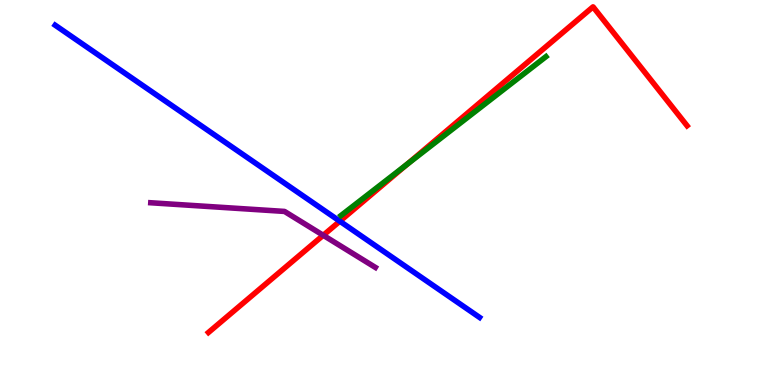[{'lines': ['blue', 'red'], 'intersections': [{'x': 4.39, 'y': 4.25}]}, {'lines': ['green', 'red'], 'intersections': [{'x': 5.25, 'y': 5.73}]}, {'lines': ['purple', 'red'], 'intersections': [{'x': 4.17, 'y': 3.89}]}, {'lines': ['blue', 'green'], 'intersections': []}, {'lines': ['blue', 'purple'], 'intersections': []}, {'lines': ['green', 'purple'], 'intersections': []}]